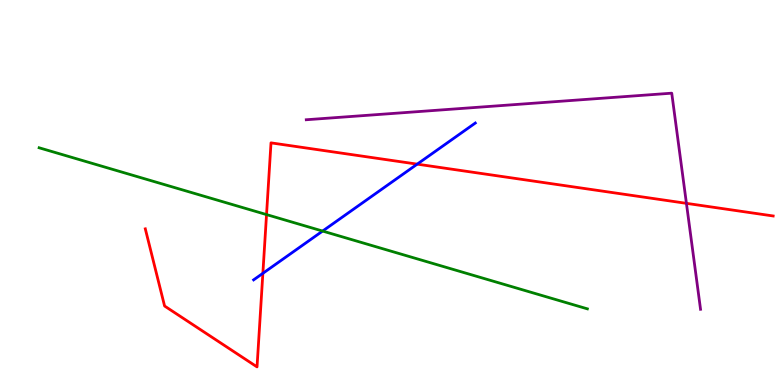[{'lines': ['blue', 'red'], 'intersections': [{'x': 3.39, 'y': 2.9}, {'x': 5.38, 'y': 5.74}]}, {'lines': ['green', 'red'], 'intersections': [{'x': 3.44, 'y': 4.43}]}, {'lines': ['purple', 'red'], 'intersections': [{'x': 8.86, 'y': 4.72}]}, {'lines': ['blue', 'green'], 'intersections': [{'x': 4.16, 'y': 4.0}]}, {'lines': ['blue', 'purple'], 'intersections': []}, {'lines': ['green', 'purple'], 'intersections': []}]